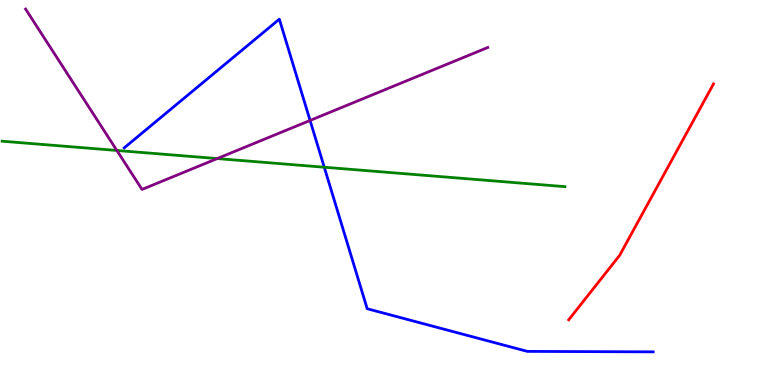[{'lines': ['blue', 'red'], 'intersections': []}, {'lines': ['green', 'red'], 'intersections': []}, {'lines': ['purple', 'red'], 'intersections': []}, {'lines': ['blue', 'green'], 'intersections': [{'x': 4.18, 'y': 5.66}]}, {'lines': ['blue', 'purple'], 'intersections': [{'x': 4.0, 'y': 6.87}]}, {'lines': ['green', 'purple'], 'intersections': [{'x': 1.51, 'y': 6.09}, {'x': 2.8, 'y': 5.88}]}]